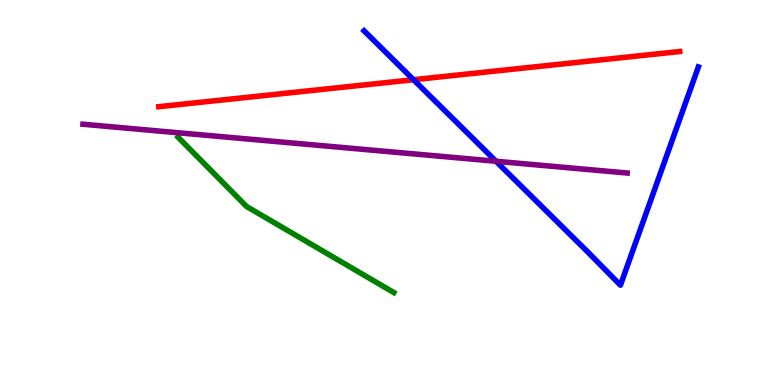[{'lines': ['blue', 'red'], 'intersections': [{'x': 5.34, 'y': 7.93}]}, {'lines': ['green', 'red'], 'intersections': []}, {'lines': ['purple', 'red'], 'intersections': []}, {'lines': ['blue', 'green'], 'intersections': []}, {'lines': ['blue', 'purple'], 'intersections': [{'x': 6.4, 'y': 5.81}]}, {'lines': ['green', 'purple'], 'intersections': []}]